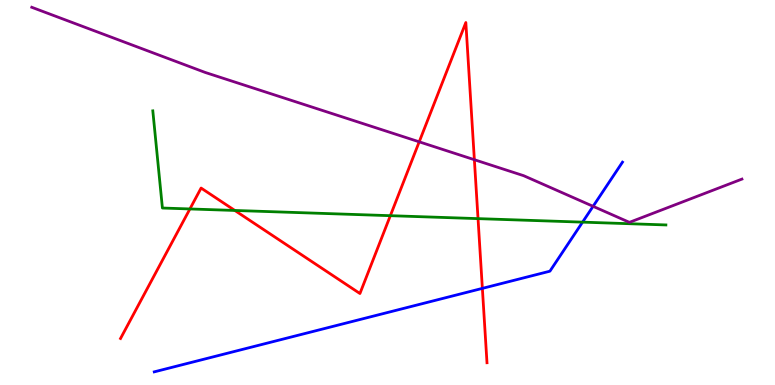[{'lines': ['blue', 'red'], 'intersections': [{'x': 6.22, 'y': 2.51}]}, {'lines': ['green', 'red'], 'intersections': [{'x': 2.45, 'y': 4.57}, {'x': 3.03, 'y': 4.53}, {'x': 5.04, 'y': 4.4}, {'x': 6.17, 'y': 4.32}]}, {'lines': ['purple', 'red'], 'intersections': [{'x': 5.41, 'y': 6.32}, {'x': 6.12, 'y': 5.85}]}, {'lines': ['blue', 'green'], 'intersections': [{'x': 7.52, 'y': 4.23}]}, {'lines': ['blue', 'purple'], 'intersections': [{'x': 7.65, 'y': 4.64}]}, {'lines': ['green', 'purple'], 'intersections': []}]